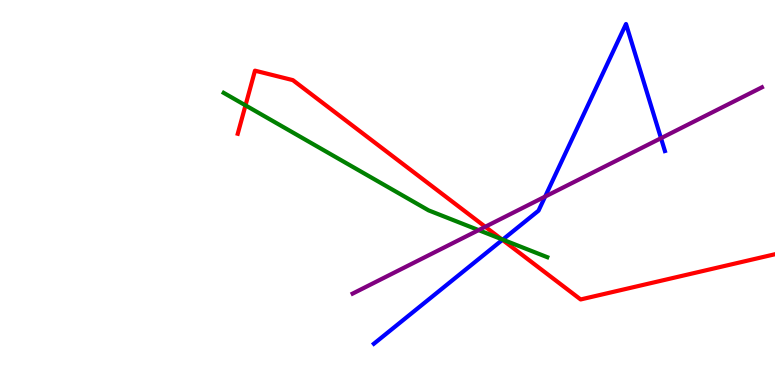[{'lines': ['blue', 'red'], 'intersections': [{'x': 6.48, 'y': 3.77}]}, {'lines': ['green', 'red'], 'intersections': [{'x': 3.17, 'y': 7.26}, {'x': 6.47, 'y': 3.79}]}, {'lines': ['purple', 'red'], 'intersections': [{'x': 6.26, 'y': 4.11}]}, {'lines': ['blue', 'green'], 'intersections': [{'x': 6.49, 'y': 3.78}]}, {'lines': ['blue', 'purple'], 'intersections': [{'x': 7.03, 'y': 4.89}, {'x': 8.53, 'y': 6.41}]}, {'lines': ['green', 'purple'], 'intersections': [{'x': 6.18, 'y': 4.02}]}]